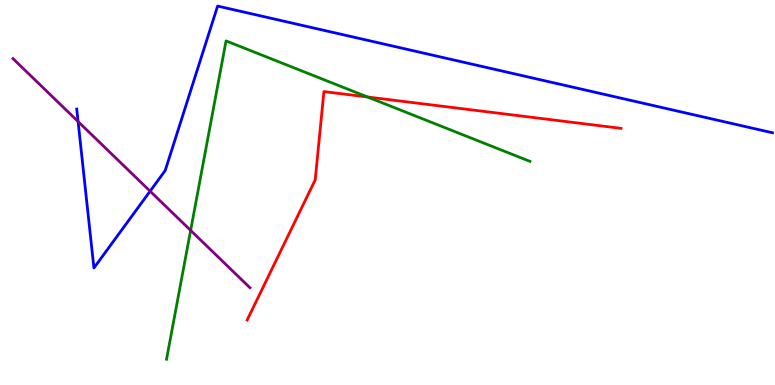[{'lines': ['blue', 'red'], 'intersections': []}, {'lines': ['green', 'red'], 'intersections': [{'x': 4.74, 'y': 7.48}]}, {'lines': ['purple', 'red'], 'intersections': []}, {'lines': ['blue', 'green'], 'intersections': []}, {'lines': ['blue', 'purple'], 'intersections': [{'x': 1.01, 'y': 6.84}, {'x': 1.94, 'y': 5.03}]}, {'lines': ['green', 'purple'], 'intersections': [{'x': 2.46, 'y': 4.02}]}]